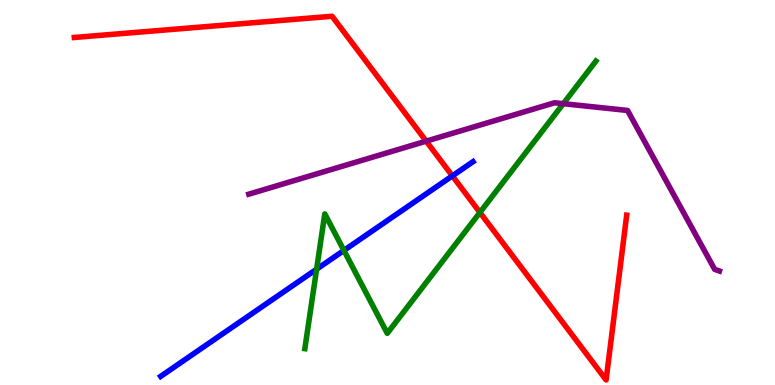[{'lines': ['blue', 'red'], 'intersections': [{'x': 5.84, 'y': 5.43}]}, {'lines': ['green', 'red'], 'intersections': [{'x': 6.19, 'y': 4.48}]}, {'lines': ['purple', 'red'], 'intersections': [{'x': 5.5, 'y': 6.33}]}, {'lines': ['blue', 'green'], 'intersections': [{'x': 4.09, 'y': 3.01}, {'x': 4.44, 'y': 3.5}]}, {'lines': ['blue', 'purple'], 'intersections': []}, {'lines': ['green', 'purple'], 'intersections': [{'x': 7.27, 'y': 7.31}]}]